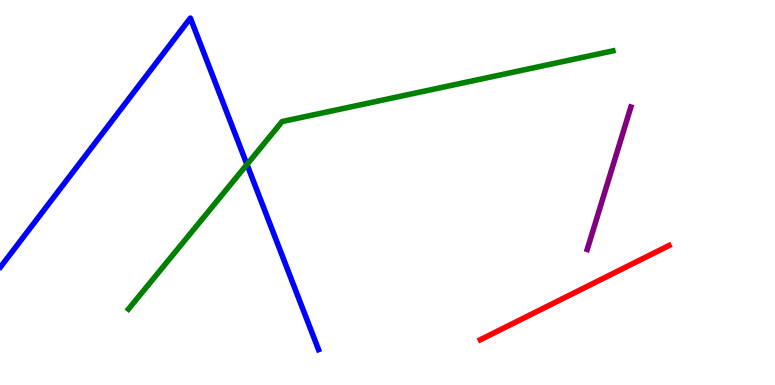[{'lines': ['blue', 'red'], 'intersections': []}, {'lines': ['green', 'red'], 'intersections': []}, {'lines': ['purple', 'red'], 'intersections': []}, {'lines': ['blue', 'green'], 'intersections': [{'x': 3.19, 'y': 5.73}]}, {'lines': ['blue', 'purple'], 'intersections': []}, {'lines': ['green', 'purple'], 'intersections': []}]